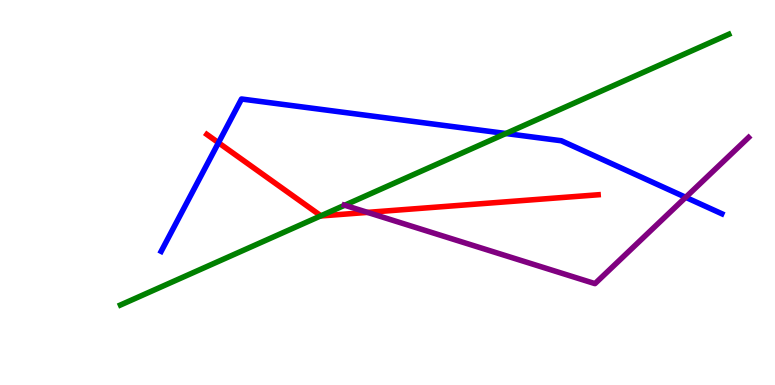[{'lines': ['blue', 'red'], 'intersections': [{'x': 2.82, 'y': 6.29}]}, {'lines': ['green', 'red'], 'intersections': [{'x': 4.14, 'y': 4.39}]}, {'lines': ['purple', 'red'], 'intersections': [{'x': 4.74, 'y': 4.48}]}, {'lines': ['blue', 'green'], 'intersections': [{'x': 6.53, 'y': 6.53}]}, {'lines': ['blue', 'purple'], 'intersections': [{'x': 8.85, 'y': 4.88}]}, {'lines': ['green', 'purple'], 'intersections': [{'x': 4.45, 'y': 4.67}]}]